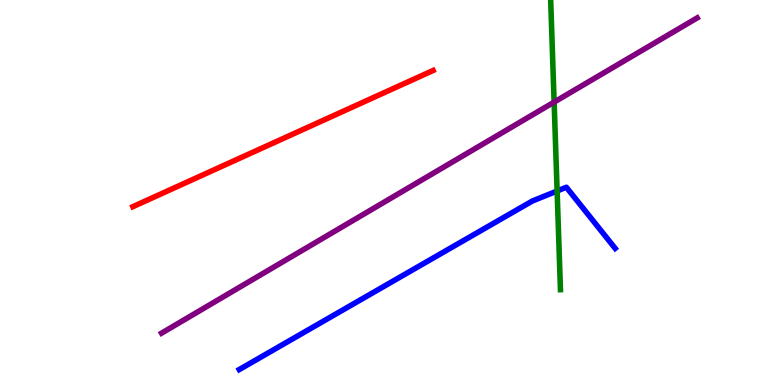[{'lines': ['blue', 'red'], 'intersections': []}, {'lines': ['green', 'red'], 'intersections': []}, {'lines': ['purple', 'red'], 'intersections': []}, {'lines': ['blue', 'green'], 'intersections': [{'x': 7.19, 'y': 5.04}]}, {'lines': ['blue', 'purple'], 'intersections': []}, {'lines': ['green', 'purple'], 'intersections': [{'x': 7.15, 'y': 7.35}]}]